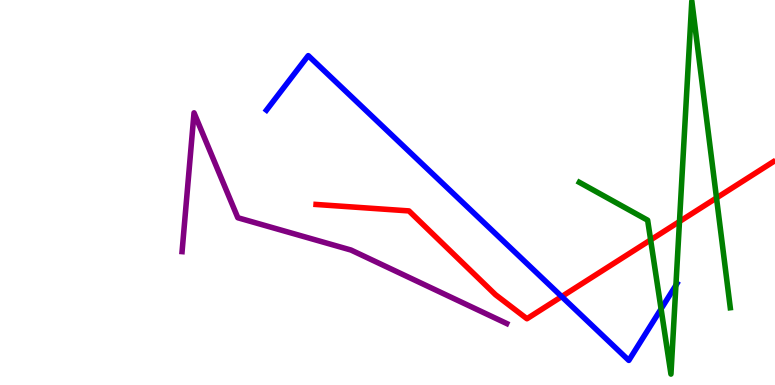[{'lines': ['blue', 'red'], 'intersections': [{'x': 7.25, 'y': 2.3}]}, {'lines': ['green', 'red'], 'intersections': [{'x': 8.4, 'y': 3.77}, {'x': 8.77, 'y': 4.25}, {'x': 9.25, 'y': 4.86}]}, {'lines': ['purple', 'red'], 'intersections': []}, {'lines': ['blue', 'green'], 'intersections': [{'x': 8.53, 'y': 1.98}, {'x': 8.72, 'y': 2.59}]}, {'lines': ['blue', 'purple'], 'intersections': []}, {'lines': ['green', 'purple'], 'intersections': []}]